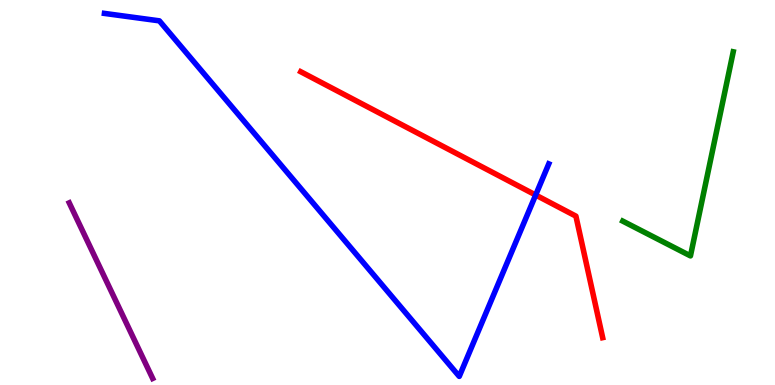[{'lines': ['blue', 'red'], 'intersections': [{'x': 6.91, 'y': 4.93}]}, {'lines': ['green', 'red'], 'intersections': []}, {'lines': ['purple', 'red'], 'intersections': []}, {'lines': ['blue', 'green'], 'intersections': []}, {'lines': ['blue', 'purple'], 'intersections': []}, {'lines': ['green', 'purple'], 'intersections': []}]